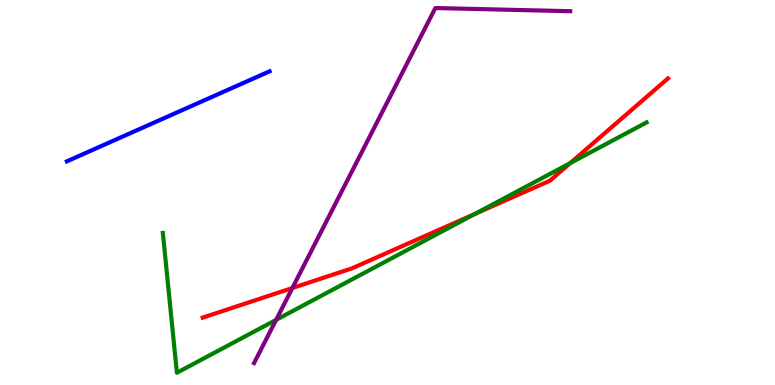[{'lines': ['blue', 'red'], 'intersections': []}, {'lines': ['green', 'red'], 'intersections': [{'x': 6.13, 'y': 4.44}, {'x': 7.36, 'y': 5.76}]}, {'lines': ['purple', 'red'], 'intersections': [{'x': 3.77, 'y': 2.52}]}, {'lines': ['blue', 'green'], 'intersections': []}, {'lines': ['blue', 'purple'], 'intersections': []}, {'lines': ['green', 'purple'], 'intersections': [{'x': 3.56, 'y': 1.69}]}]